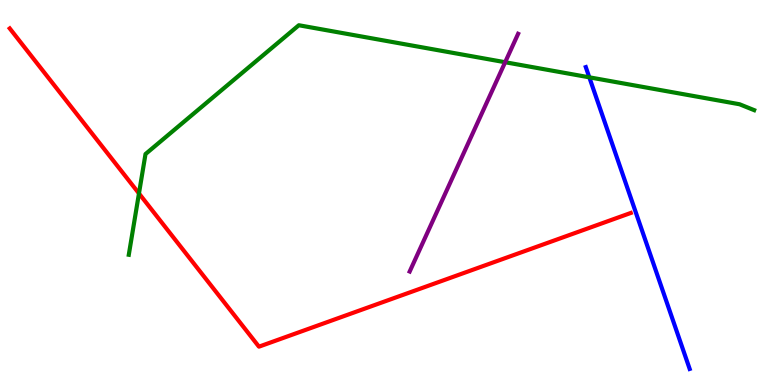[{'lines': ['blue', 'red'], 'intersections': []}, {'lines': ['green', 'red'], 'intersections': [{'x': 1.79, 'y': 4.98}]}, {'lines': ['purple', 'red'], 'intersections': []}, {'lines': ['blue', 'green'], 'intersections': [{'x': 7.6, 'y': 7.99}]}, {'lines': ['blue', 'purple'], 'intersections': []}, {'lines': ['green', 'purple'], 'intersections': [{'x': 6.52, 'y': 8.38}]}]